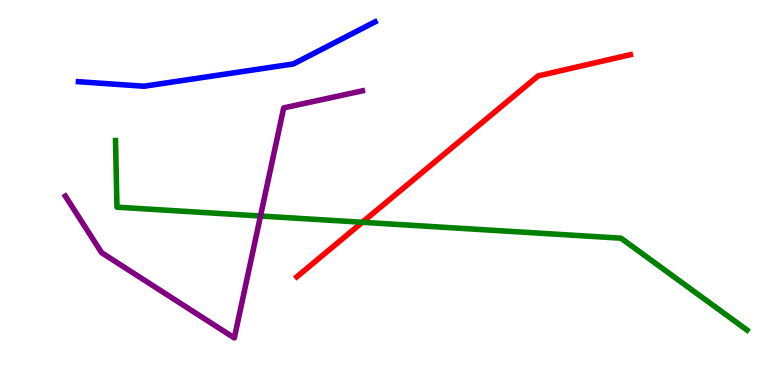[{'lines': ['blue', 'red'], 'intersections': []}, {'lines': ['green', 'red'], 'intersections': [{'x': 4.68, 'y': 4.23}]}, {'lines': ['purple', 'red'], 'intersections': []}, {'lines': ['blue', 'green'], 'intersections': []}, {'lines': ['blue', 'purple'], 'intersections': []}, {'lines': ['green', 'purple'], 'intersections': [{'x': 3.36, 'y': 4.39}]}]